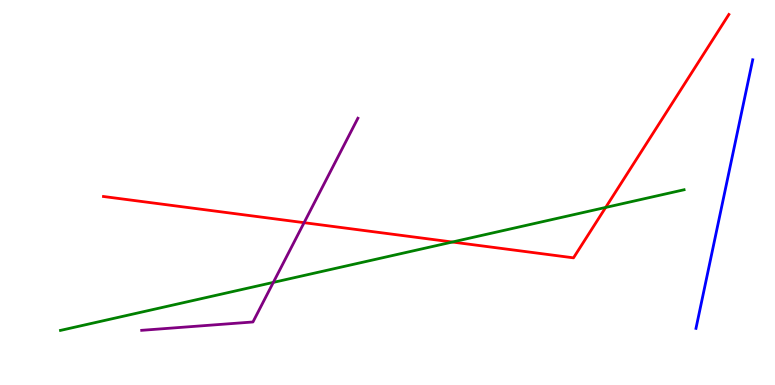[{'lines': ['blue', 'red'], 'intersections': []}, {'lines': ['green', 'red'], 'intersections': [{'x': 5.84, 'y': 3.71}, {'x': 7.82, 'y': 4.61}]}, {'lines': ['purple', 'red'], 'intersections': [{'x': 3.92, 'y': 4.22}]}, {'lines': ['blue', 'green'], 'intersections': []}, {'lines': ['blue', 'purple'], 'intersections': []}, {'lines': ['green', 'purple'], 'intersections': [{'x': 3.53, 'y': 2.66}]}]